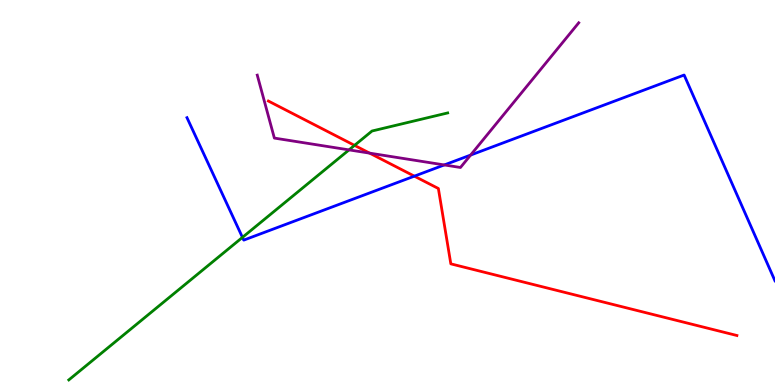[{'lines': ['blue', 'red'], 'intersections': [{'x': 5.35, 'y': 5.42}]}, {'lines': ['green', 'red'], 'intersections': [{'x': 4.57, 'y': 6.22}]}, {'lines': ['purple', 'red'], 'intersections': [{'x': 4.77, 'y': 6.02}]}, {'lines': ['blue', 'green'], 'intersections': [{'x': 3.13, 'y': 3.83}]}, {'lines': ['blue', 'purple'], 'intersections': [{'x': 5.73, 'y': 5.72}, {'x': 6.07, 'y': 5.97}]}, {'lines': ['green', 'purple'], 'intersections': [{'x': 4.5, 'y': 6.11}]}]